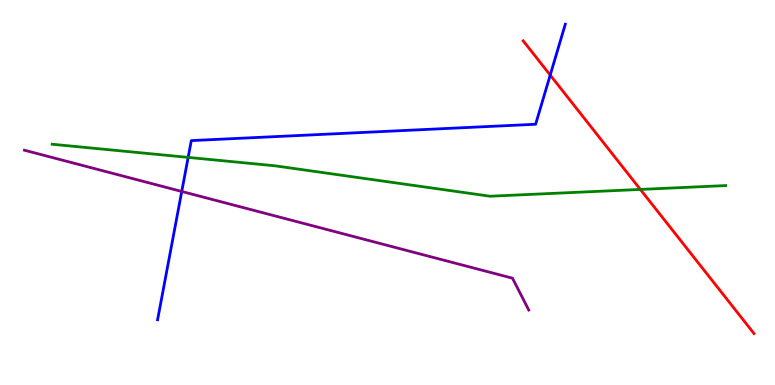[{'lines': ['blue', 'red'], 'intersections': [{'x': 7.1, 'y': 8.05}]}, {'lines': ['green', 'red'], 'intersections': [{'x': 8.26, 'y': 5.08}]}, {'lines': ['purple', 'red'], 'intersections': []}, {'lines': ['blue', 'green'], 'intersections': [{'x': 2.43, 'y': 5.91}]}, {'lines': ['blue', 'purple'], 'intersections': [{'x': 2.35, 'y': 5.03}]}, {'lines': ['green', 'purple'], 'intersections': []}]